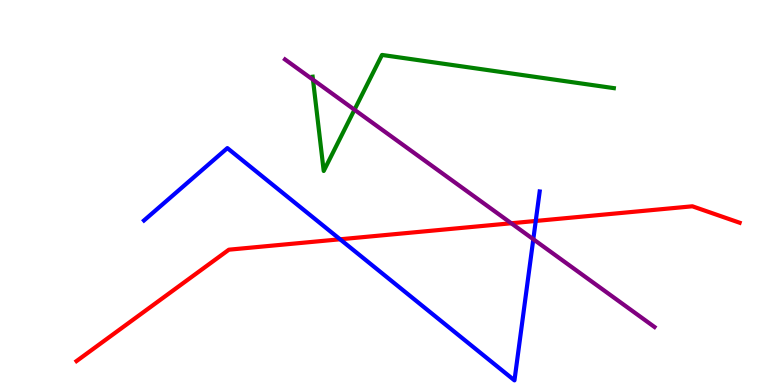[{'lines': ['blue', 'red'], 'intersections': [{'x': 4.39, 'y': 3.78}, {'x': 6.91, 'y': 4.26}]}, {'lines': ['green', 'red'], 'intersections': []}, {'lines': ['purple', 'red'], 'intersections': [{'x': 6.6, 'y': 4.2}]}, {'lines': ['blue', 'green'], 'intersections': []}, {'lines': ['blue', 'purple'], 'intersections': [{'x': 6.88, 'y': 3.79}]}, {'lines': ['green', 'purple'], 'intersections': [{'x': 4.04, 'y': 7.93}, {'x': 4.57, 'y': 7.15}]}]